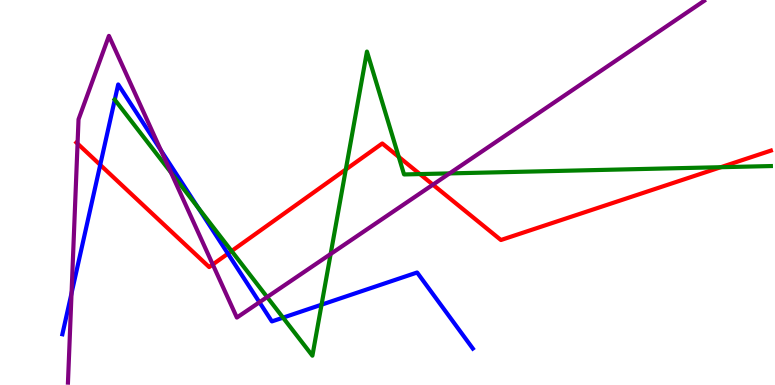[{'lines': ['blue', 'red'], 'intersections': [{'x': 1.29, 'y': 5.72}, {'x': 2.94, 'y': 3.41}]}, {'lines': ['green', 'red'], 'intersections': [{'x': 2.99, 'y': 3.48}, {'x': 4.46, 'y': 5.6}, {'x': 5.15, 'y': 5.93}, {'x': 5.42, 'y': 5.48}, {'x': 9.3, 'y': 5.66}]}, {'lines': ['purple', 'red'], 'intersections': [{'x': 1.0, 'y': 6.27}, {'x': 2.75, 'y': 3.13}, {'x': 5.59, 'y': 5.2}]}, {'lines': ['blue', 'green'], 'intersections': [{'x': 1.48, 'y': 7.41}, {'x': 2.56, 'y': 4.61}, {'x': 3.65, 'y': 1.75}, {'x': 4.15, 'y': 2.09}]}, {'lines': ['blue', 'purple'], 'intersections': [{'x': 0.923, 'y': 2.38}, {'x': 2.08, 'y': 6.1}, {'x': 3.35, 'y': 2.15}]}, {'lines': ['green', 'purple'], 'intersections': [{'x': 2.21, 'y': 5.52}, {'x': 3.45, 'y': 2.28}, {'x': 4.27, 'y': 3.4}, {'x': 5.8, 'y': 5.5}]}]